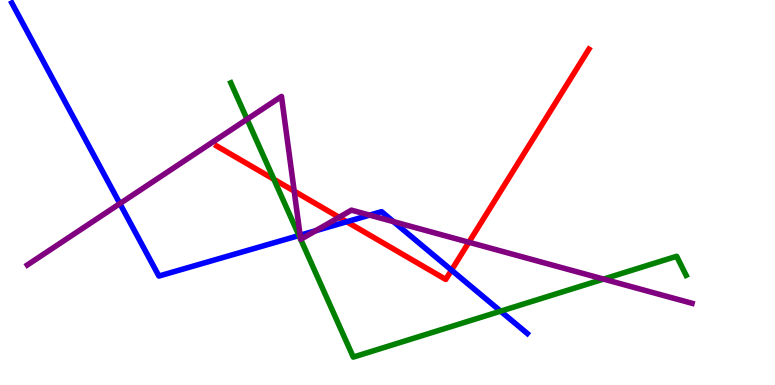[{'lines': ['blue', 'red'], 'intersections': [{'x': 4.47, 'y': 4.24}, {'x': 5.83, 'y': 2.98}]}, {'lines': ['green', 'red'], 'intersections': [{'x': 3.53, 'y': 5.34}]}, {'lines': ['purple', 'red'], 'intersections': [{'x': 3.8, 'y': 5.04}, {'x': 4.38, 'y': 4.36}, {'x': 6.05, 'y': 3.71}]}, {'lines': ['blue', 'green'], 'intersections': [{'x': 3.86, 'y': 3.88}, {'x': 6.46, 'y': 1.92}]}, {'lines': ['blue', 'purple'], 'intersections': [{'x': 1.55, 'y': 4.71}, {'x': 3.87, 'y': 3.89}, {'x': 4.07, 'y': 4.01}, {'x': 4.77, 'y': 4.41}, {'x': 5.08, 'y': 4.24}]}, {'lines': ['green', 'purple'], 'intersections': [{'x': 3.19, 'y': 6.9}, {'x': 3.88, 'y': 3.79}, {'x': 3.88, 'y': 3.78}, {'x': 7.79, 'y': 2.75}]}]